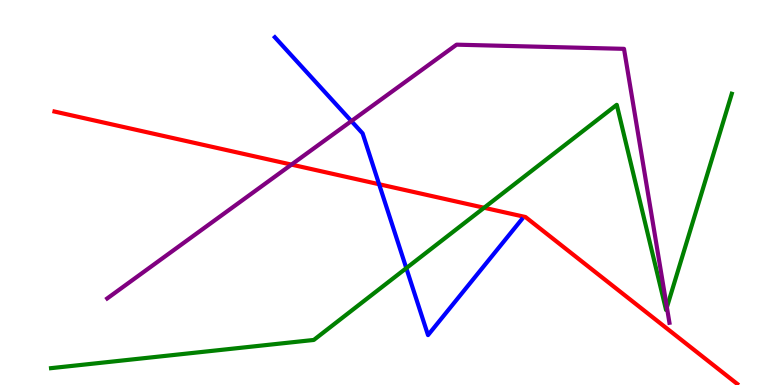[{'lines': ['blue', 'red'], 'intersections': [{'x': 4.89, 'y': 5.21}]}, {'lines': ['green', 'red'], 'intersections': [{'x': 6.25, 'y': 4.6}]}, {'lines': ['purple', 'red'], 'intersections': [{'x': 3.76, 'y': 5.72}]}, {'lines': ['blue', 'green'], 'intersections': [{'x': 5.24, 'y': 3.04}]}, {'lines': ['blue', 'purple'], 'intersections': [{'x': 4.53, 'y': 6.86}]}, {'lines': ['green', 'purple'], 'intersections': [{'x': 8.6, 'y': 2.02}]}]